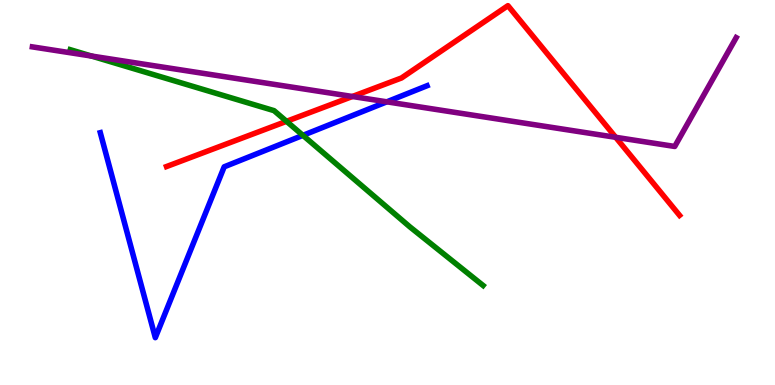[{'lines': ['blue', 'red'], 'intersections': []}, {'lines': ['green', 'red'], 'intersections': [{'x': 3.7, 'y': 6.85}]}, {'lines': ['purple', 'red'], 'intersections': [{'x': 4.55, 'y': 7.49}, {'x': 7.94, 'y': 6.43}]}, {'lines': ['blue', 'green'], 'intersections': [{'x': 3.91, 'y': 6.48}]}, {'lines': ['blue', 'purple'], 'intersections': [{'x': 4.99, 'y': 7.36}]}, {'lines': ['green', 'purple'], 'intersections': [{'x': 1.18, 'y': 8.54}]}]